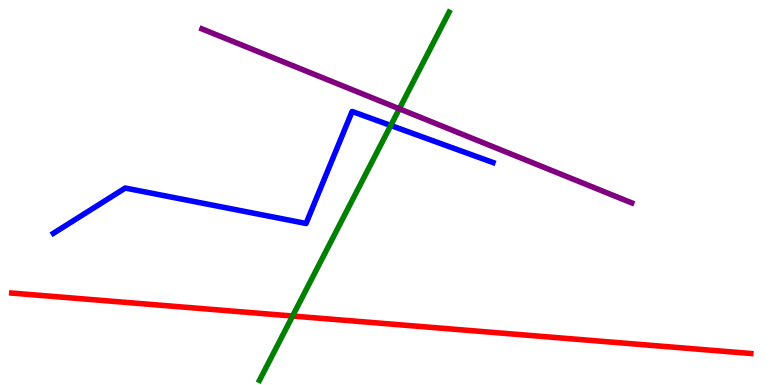[{'lines': ['blue', 'red'], 'intersections': []}, {'lines': ['green', 'red'], 'intersections': [{'x': 3.78, 'y': 1.79}]}, {'lines': ['purple', 'red'], 'intersections': []}, {'lines': ['blue', 'green'], 'intersections': [{'x': 5.04, 'y': 6.74}]}, {'lines': ['blue', 'purple'], 'intersections': []}, {'lines': ['green', 'purple'], 'intersections': [{'x': 5.15, 'y': 7.17}]}]